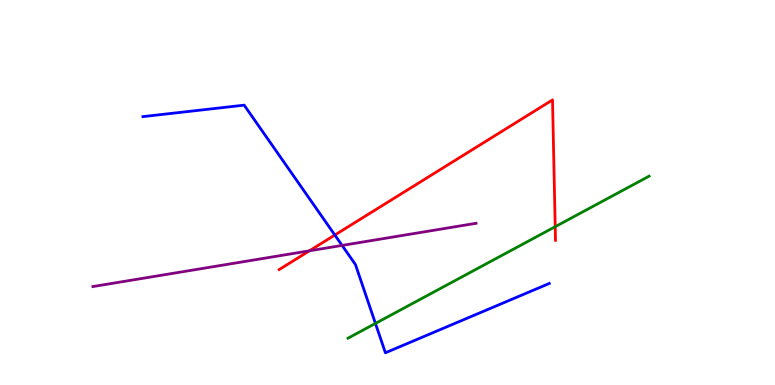[{'lines': ['blue', 'red'], 'intersections': [{'x': 4.32, 'y': 3.9}]}, {'lines': ['green', 'red'], 'intersections': [{'x': 7.16, 'y': 4.11}]}, {'lines': ['purple', 'red'], 'intersections': [{'x': 3.99, 'y': 3.49}]}, {'lines': ['blue', 'green'], 'intersections': [{'x': 4.84, 'y': 1.6}]}, {'lines': ['blue', 'purple'], 'intersections': [{'x': 4.41, 'y': 3.63}]}, {'lines': ['green', 'purple'], 'intersections': []}]